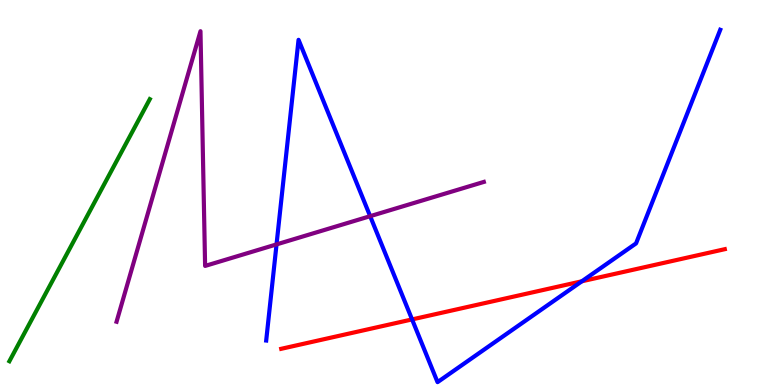[{'lines': ['blue', 'red'], 'intersections': [{'x': 5.32, 'y': 1.7}, {'x': 7.51, 'y': 2.69}]}, {'lines': ['green', 'red'], 'intersections': []}, {'lines': ['purple', 'red'], 'intersections': []}, {'lines': ['blue', 'green'], 'intersections': []}, {'lines': ['blue', 'purple'], 'intersections': [{'x': 3.57, 'y': 3.65}, {'x': 4.78, 'y': 4.38}]}, {'lines': ['green', 'purple'], 'intersections': []}]